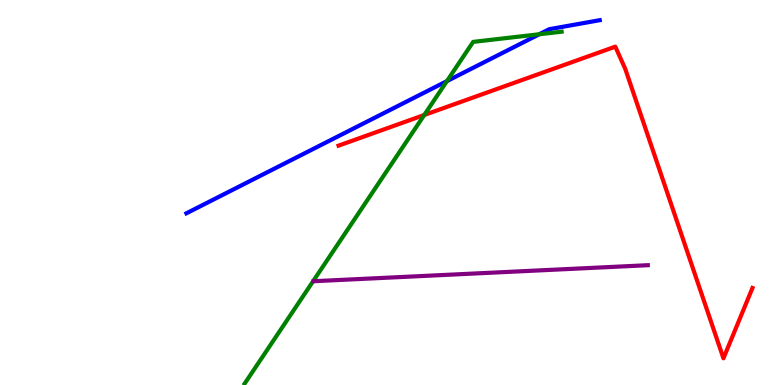[{'lines': ['blue', 'red'], 'intersections': []}, {'lines': ['green', 'red'], 'intersections': [{'x': 5.47, 'y': 7.01}]}, {'lines': ['purple', 'red'], 'intersections': []}, {'lines': ['blue', 'green'], 'intersections': [{'x': 5.77, 'y': 7.89}, {'x': 6.96, 'y': 9.11}]}, {'lines': ['blue', 'purple'], 'intersections': []}, {'lines': ['green', 'purple'], 'intersections': []}]